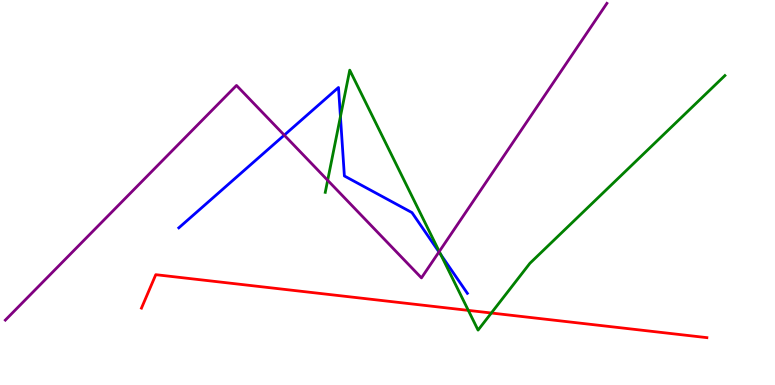[{'lines': ['blue', 'red'], 'intersections': []}, {'lines': ['green', 'red'], 'intersections': [{'x': 6.04, 'y': 1.94}, {'x': 6.34, 'y': 1.87}]}, {'lines': ['purple', 'red'], 'intersections': []}, {'lines': ['blue', 'green'], 'intersections': [{'x': 4.39, 'y': 6.97}, {'x': 5.69, 'y': 3.39}]}, {'lines': ['blue', 'purple'], 'intersections': [{'x': 3.67, 'y': 6.49}, {'x': 5.66, 'y': 3.46}]}, {'lines': ['green', 'purple'], 'intersections': [{'x': 4.23, 'y': 5.32}, {'x': 5.67, 'y': 3.47}]}]